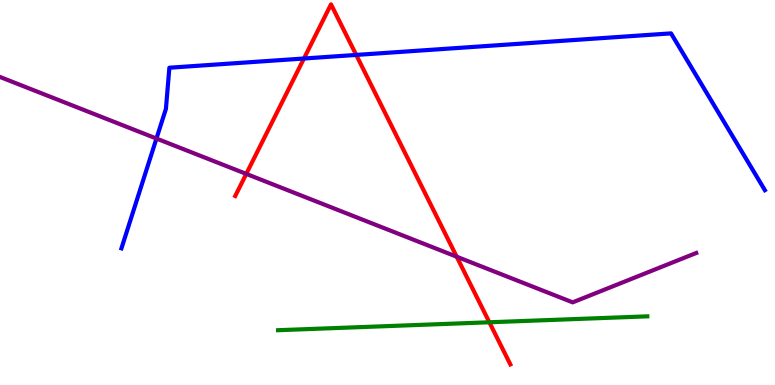[{'lines': ['blue', 'red'], 'intersections': [{'x': 3.92, 'y': 8.48}, {'x': 4.6, 'y': 8.57}]}, {'lines': ['green', 'red'], 'intersections': [{'x': 6.31, 'y': 1.63}]}, {'lines': ['purple', 'red'], 'intersections': [{'x': 3.18, 'y': 5.48}, {'x': 5.89, 'y': 3.33}]}, {'lines': ['blue', 'green'], 'intersections': []}, {'lines': ['blue', 'purple'], 'intersections': [{'x': 2.02, 'y': 6.4}]}, {'lines': ['green', 'purple'], 'intersections': []}]